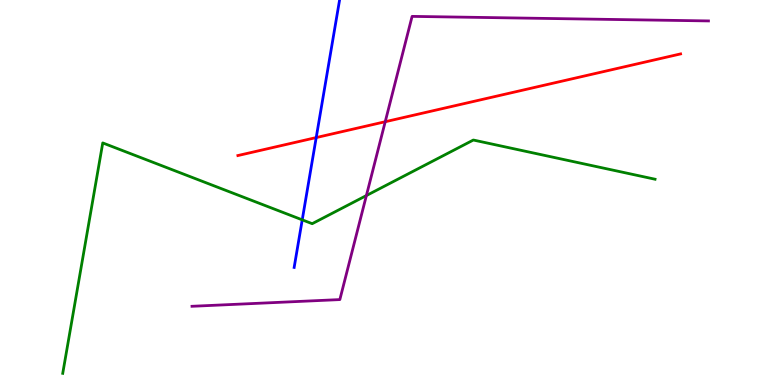[{'lines': ['blue', 'red'], 'intersections': [{'x': 4.08, 'y': 6.43}]}, {'lines': ['green', 'red'], 'intersections': []}, {'lines': ['purple', 'red'], 'intersections': [{'x': 4.97, 'y': 6.84}]}, {'lines': ['blue', 'green'], 'intersections': [{'x': 3.9, 'y': 4.29}]}, {'lines': ['blue', 'purple'], 'intersections': []}, {'lines': ['green', 'purple'], 'intersections': [{'x': 4.73, 'y': 4.92}]}]